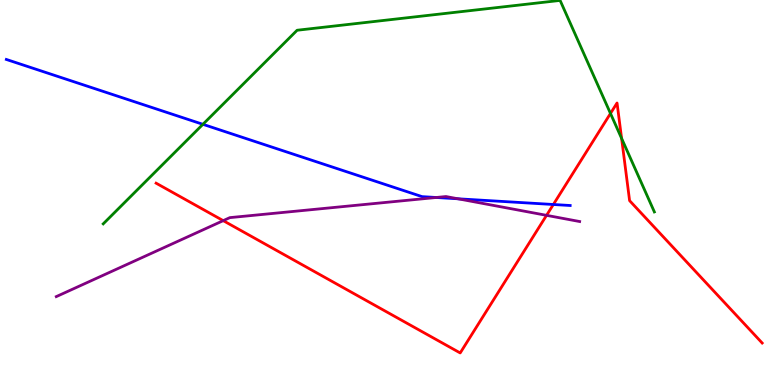[{'lines': ['blue', 'red'], 'intersections': [{'x': 7.14, 'y': 4.69}]}, {'lines': ['green', 'red'], 'intersections': [{'x': 7.88, 'y': 7.05}, {'x': 8.02, 'y': 6.41}]}, {'lines': ['purple', 'red'], 'intersections': [{'x': 2.88, 'y': 4.27}, {'x': 7.05, 'y': 4.41}]}, {'lines': ['blue', 'green'], 'intersections': [{'x': 2.62, 'y': 6.77}]}, {'lines': ['blue', 'purple'], 'intersections': [{'x': 5.63, 'y': 4.87}, {'x': 5.91, 'y': 4.84}]}, {'lines': ['green', 'purple'], 'intersections': []}]